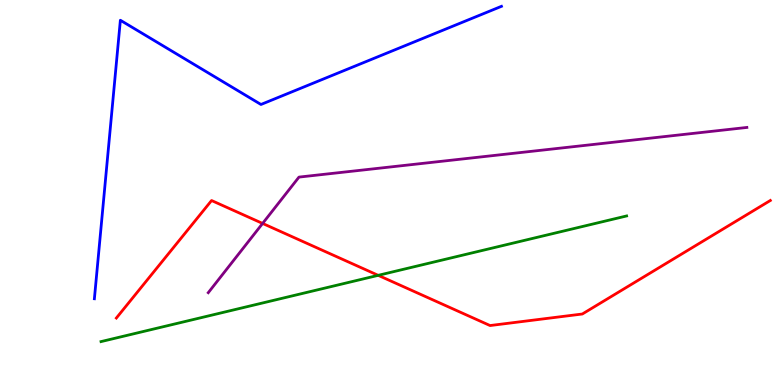[{'lines': ['blue', 'red'], 'intersections': []}, {'lines': ['green', 'red'], 'intersections': [{'x': 4.88, 'y': 2.85}]}, {'lines': ['purple', 'red'], 'intersections': [{'x': 3.39, 'y': 4.2}]}, {'lines': ['blue', 'green'], 'intersections': []}, {'lines': ['blue', 'purple'], 'intersections': []}, {'lines': ['green', 'purple'], 'intersections': []}]